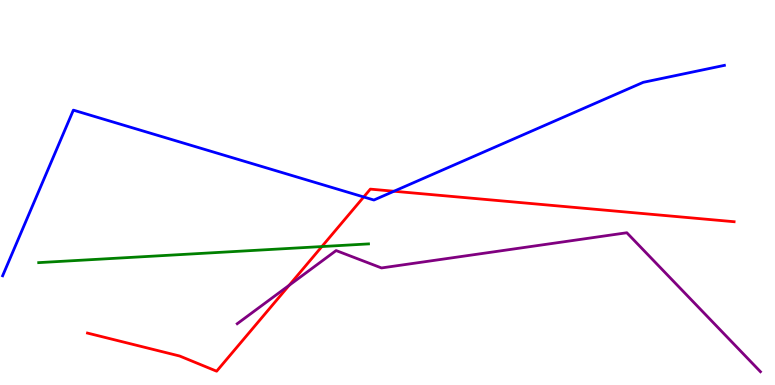[{'lines': ['blue', 'red'], 'intersections': [{'x': 4.69, 'y': 4.88}, {'x': 5.08, 'y': 5.03}]}, {'lines': ['green', 'red'], 'intersections': [{'x': 4.15, 'y': 3.6}]}, {'lines': ['purple', 'red'], 'intersections': [{'x': 3.73, 'y': 2.59}]}, {'lines': ['blue', 'green'], 'intersections': []}, {'lines': ['blue', 'purple'], 'intersections': []}, {'lines': ['green', 'purple'], 'intersections': []}]